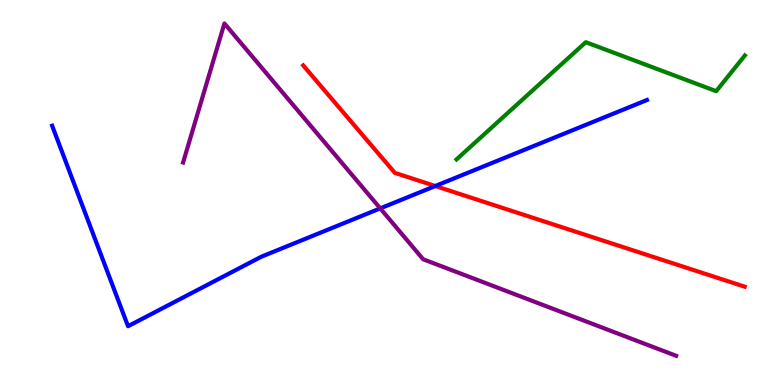[{'lines': ['blue', 'red'], 'intersections': [{'x': 5.62, 'y': 5.17}]}, {'lines': ['green', 'red'], 'intersections': []}, {'lines': ['purple', 'red'], 'intersections': []}, {'lines': ['blue', 'green'], 'intersections': []}, {'lines': ['blue', 'purple'], 'intersections': [{'x': 4.91, 'y': 4.59}]}, {'lines': ['green', 'purple'], 'intersections': []}]